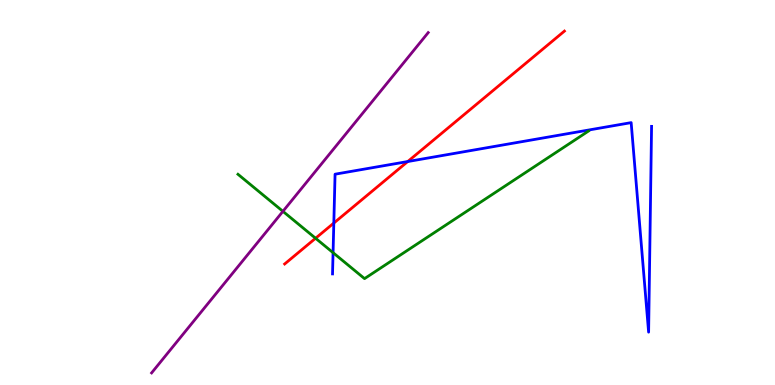[{'lines': ['blue', 'red'], 'intersections': [{'x': 4.31, 'y': 4.21}, {'x': 5.26, 'y': 5.8}]}, {'lines': ['green', 'red'], 'intersections': [{'x': 4.07, 'y': 3.81}]}, {'lines': ['purple', 'red'], 'intersections': []}, {'lines': ['blue', 'green'], 'intersections': [{'x': 4.3, 'y': 3.44}]}, {'lines': ['blue', 'purple'], 'intersections': []}, {'lines': ['green', 'purple'], 'intersections': [{'x': 3.65, 'y': 4.51}]}]